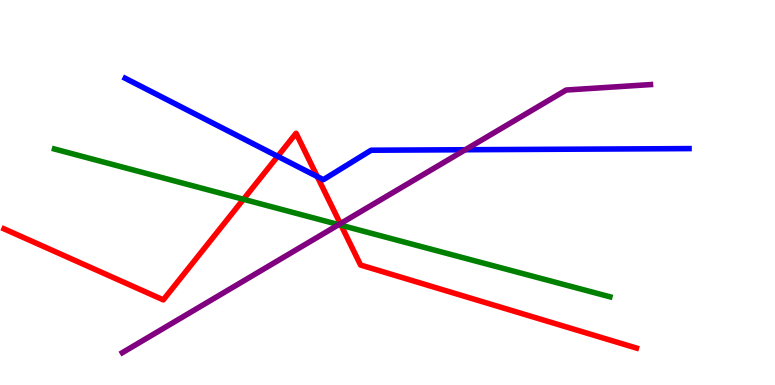[{'lines': ['blue', 'red'], 'intersections': [{'x': 3.58, 'y': 5.94}, {'x': 4.09, 'y': 5.41}]}, {'lines': ['green', 'red'], 'intersections': [{'x': 3.14, 'y': 4.82}, {'x': 4.4, 'y': 4.15}]}, {'lines': ['purple', 'red'], 'intersections': [{'x': 4.39, 'y': 4.19}]}, {'lines': ['blue', 'green'], 'intersections': []}, {'lines': ['blue', 'purple'], 'intersections': [{'x': 6.0, 'y': 6.11}]}, {'lines': ['green', 'purple'], 'intersections': [{'x': 4.37, 'y': 4.17}]}]